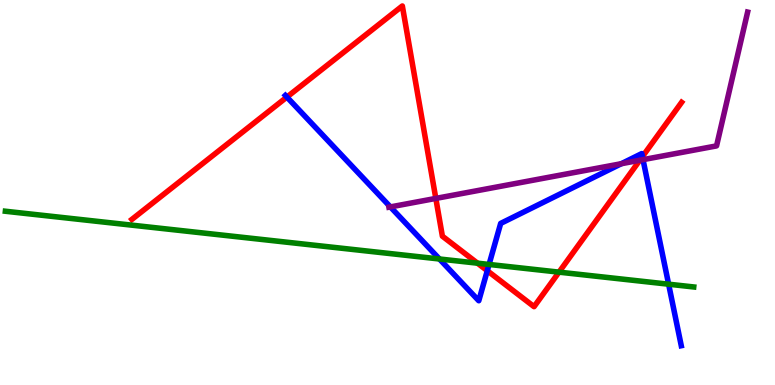[{'lines': ['blue', 'red'], 'intersections': [{'x': 3.7, 'y': 7.48}, {'x': 6.29, 'y': 2.97}, {'x': 8.29, 'y': 5.93}]}, {'lines': ['green', 'red'], 'intersections': [{'x': 6.16, 'y': 3.16}, {'x': 7.21, 'y': 2.93}]}, {'lines': ['purple', 'red'], 'intersections': [{'x': 5.62, 'y': 4.85}, {'x': 8.26, 'y': 5.84}]}, {'lines': ['blue', 'green'], 'intersections': [{'x': 5.67, 'y': 3.27}, {'x': 6.31, 'y': 3.13}, {'x': 8.63, 'y': 2.62}]}, {'lines': ['blue', 'purple'], 'intersections': [{'x': 5.04, 'y': 4.63}, {'x': 8.02, 'y': 5.75}, {'x': 8.3, 'y': 5.85}]}, {'lines': ['green', 'purple'], 'intersections': []}]